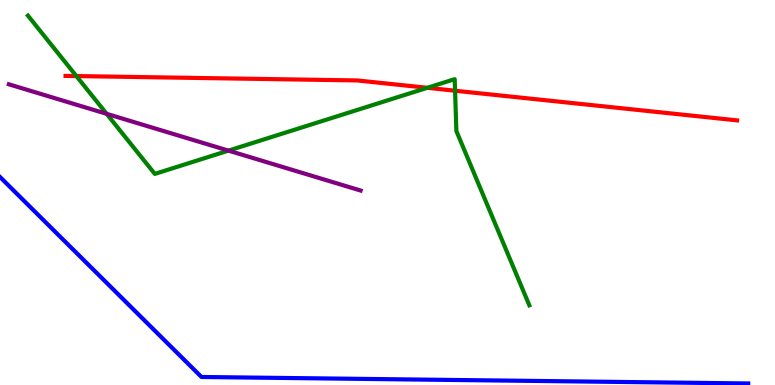[{'lines': ['blue', 'red'], 'intersections': []}, {'lines': ['green', 'red'], 'intersections': [{'x': 0.986, 'y': 8.02}, {'x': 5.51, 'y': 7.72}, {'x': 5.87, 'y': 7.64}]}, {'lines': ['purple', 'red'], 'intersections': []}, {'lines': ['blue', 'green'], 'intersections': []}, {'lines': ['blue', 'purple'], 'intersections': []}, {'lines': ['green', 'purple'], 'intersections': [{'x': 1.38, 'y': 7.04}, {'x': 2.95, 'y': 6.09}]}]